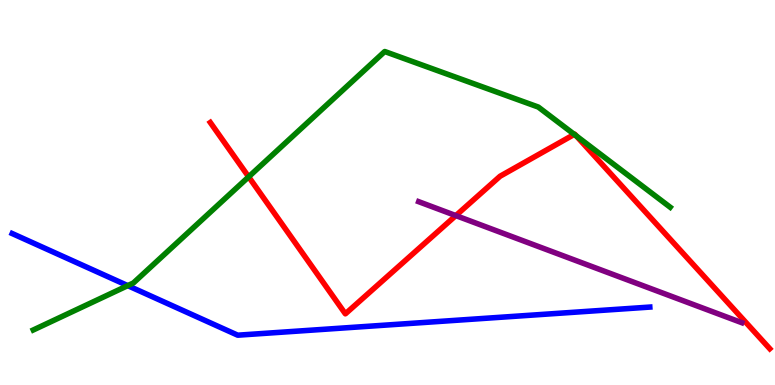[{'lines': ['blue', 'red'], 'intersections': []}, {'lines': ['green', 'red'], 'intersections': [{'x': 3.21, 'y': 5.41}, {'x': 7.41, 'y': 6.51}, {'x': 7.44, 'y': 6.47}]}, {'lines': ['purple', 'red'], 'intersections': [{'x': 5.88, 'y': 4.4}]}, {'lines': ['blue', 'green'], 'intersections': [{'x': 1.65, 'y': 2.58}]}, {'lines': ['blue', 'purple'], 'intersections': []}, {'lines': ['green', 'purple'], 'intersections': []}]